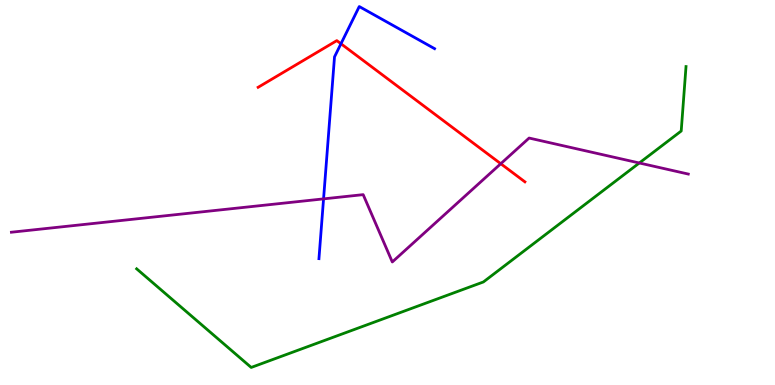[{'lines': ['blue', 'red'], 'intersections': [{'x': 4.4, 'y': 8.86}]}, {'lines': ['green', 'red'], 'intersections': []}, {'lines': ['purple', 'red'], 'intersections': [{'x': 6.46, 'y': 5.75}]}, {'lines': ['blue', 'green'], 'intersections': []}, {'lines': ['blue', 'purple'], 'intersections': [{'x': 4.17, 'y': 4.83}]}, {'lines': ['green', 'purple'], 'intersections': [{'x': 8.25, 'y': 5.77}]}]